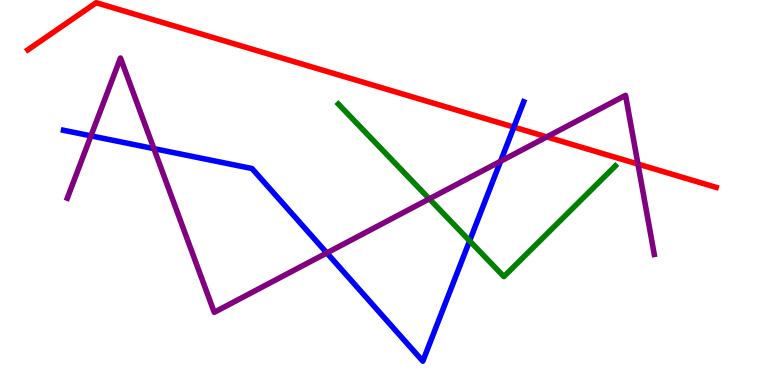[{'lines': ['blue', 'red'], 'intersections': [{'x': 6.63, 'y': 6.7}]}, {'lines': ['green', 'red'], 'intersections': []}, {'lines': ['purple', 'red'], 'intersections': [{'x': 7.06, 'y': 6.44}, {'x': 8.23, 'y': 5.74}]}, {'lines': ['blue', 'green'], 'intersections': [{'x': 6.06, 'y': 3.74}]}, {'lines': ['blue', 'purple'], 'intersections': [{'x': 1.17, 'y': 6.47}, {'x': 1.99, 'y': 6.14}, {'x': 4.22, 'y': 3.43}, {'x': 6.46, 'y': 5.81}]}, {'lines': ['green', 'purple'], 'intersections': [{'x': 5.54, 'y': 4.83}]}]